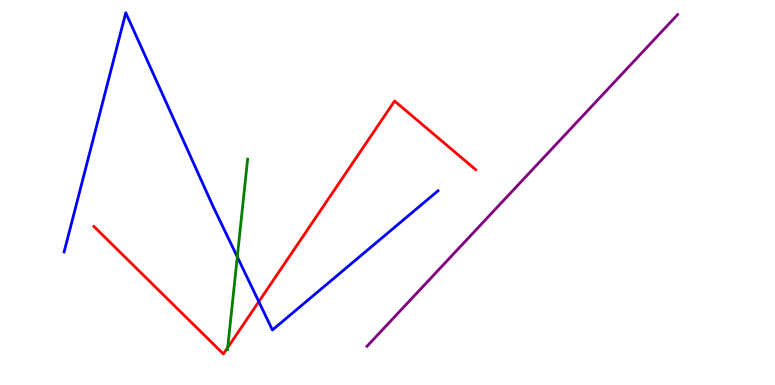[{'lines': ['blue', 'red'], 'intersections': [{'x': 3.34, 'y': 2.16}]}, {'lines': ['green', 'red'], 'intersections': [{'x': 2.94, 'y': 0.972}]}, {'lines': ['purple', 'red'], 'intersections': []}, {'lines': ['blue', 'green'], 'intersections': [{'x': 3.06, 'y': 3.33}]}, {'lines': ['blue', 'purple'], 'intersections': []}, {'lines': ['green', 'purple'], 'intersections': []}]